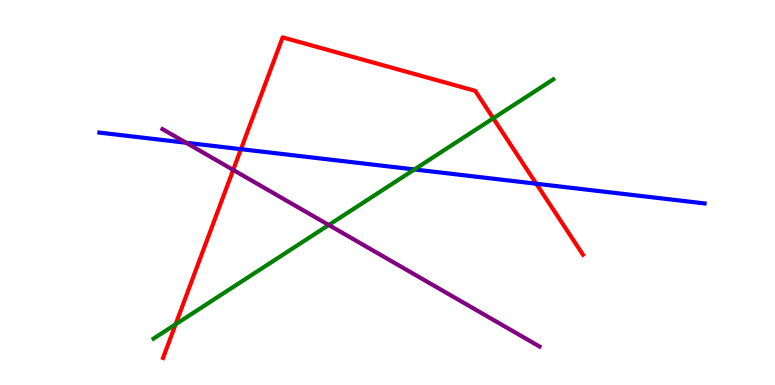[{'lines': ['blue', 'red'], 'intersections': [{'x': 3.11, 'y': 6.13}, {'x': 6.92, 'y': 5.23}]}, {'lines': ['green', 'red'], 'intersections': [{'x': 2.27, 'y': 1.58}, {'x': 6.36, 'y': 6.93}]}, {'lines': ['purple', 'red'], 'intersections': [{'x': 3.01, 'y': 5.59}]}, {'lines': ['blue', 'green'], 'intersections': [{'x': 5.35, 'y': 5.6}]}, {'lines': ['blue', 'purple'], 'intersections': [{'x': 2.4, 'y': 6.29}]}, {'lines': ['green', 'purple'], 'intersections': [{'x': 4.24, 'y': 4.16}]}]